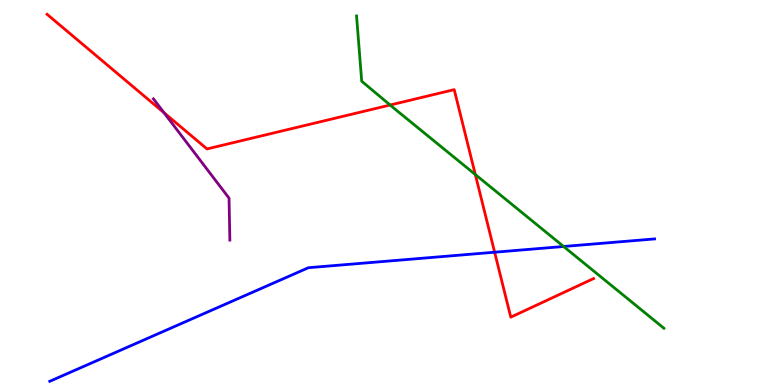[{'lines': ['blue', 'red'], 'intersections': [{'x': 6.38, 'y': 3.45}]}, {'lines': ['green', 'red'], 'intersections': [{'x': 5.03, 'y': 7.27}, {'x': 6.13, 'y': 5.47}]}, {'lines': ['purple', 'red'], 'intersections': [{'x': 2.12, 'y': 7.07}]}, {'lines': ['blue', 'green'], 'intersections': [{'x': 7.27, 'y': 3.6}]}, {'lines': ['blue', 'purple'], 'intersections': []}, {'lines': ['green', 'purple'], 'intersections': []}]